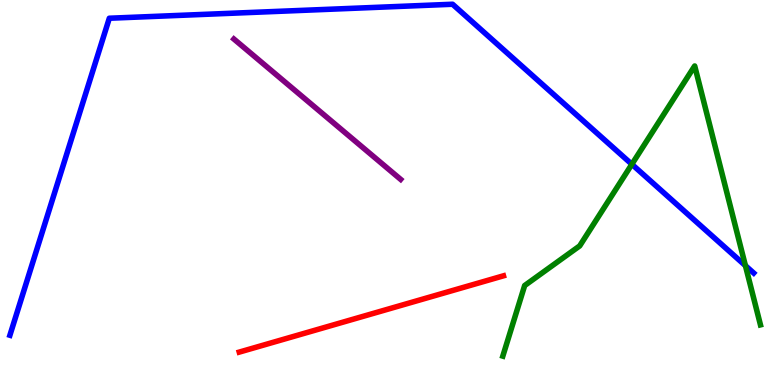[{'lines': ['blue', 'red'], 'intersections': []}, {'lines': ['green', 'red'], 'intersections': []}, {'lines': ['purple', 'red'], 'intersections': []}, {'lines': ['blue', 'green'], 'intersections': [{'x': 8.15, 'y': 5.73}, {'x': 9.62, 'y': 3.1}]}, {'lines': ['blue', 'purple'], 'intersections': []}, {'lines': ['green', 'purple'], 'intersections': []}]